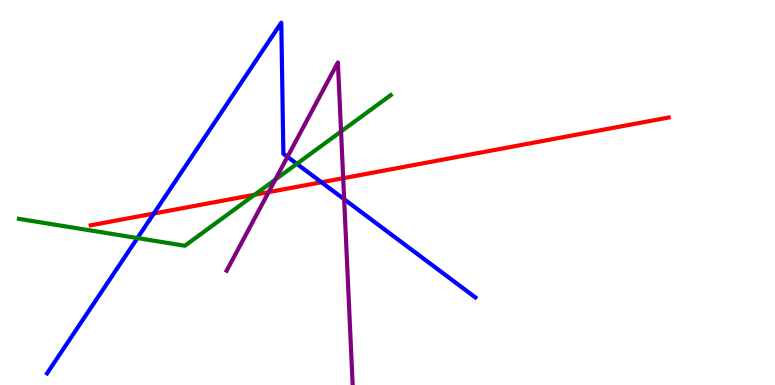[{'lines': ['blue', 'red'], 'intersections': [{'x': 1.98, 'y': 4.45}, {'x': 4.15, 'y': 5.27}]}, {'lines': ['green', 'red'], 'intersections': [{'x': 3.29, 'y': 4.94}]}, {'lines': ['purple', 'red'], 'intersections': [{'x': 3.47, 'y': 5.01}, {'x': 4.43, 'y': 5.37}]}, {'lines': ['blue', 'green'], 'intersections': [{'x': 1.77, 'y': 3.82}, {'x': 3.83, 'y': 5.74}]}, {'lines': ['blue', 'purple'], 'intersections': [{'x': 3.71, 'y': 5.93}, {'x': 4.44, 'y': 4.82}]}, {'lines': ['green', 'purple'], 'intersections': [{'x': 3.55, 'y': 5.34}, {'x': 4.4, 'y': 6.58}]}]